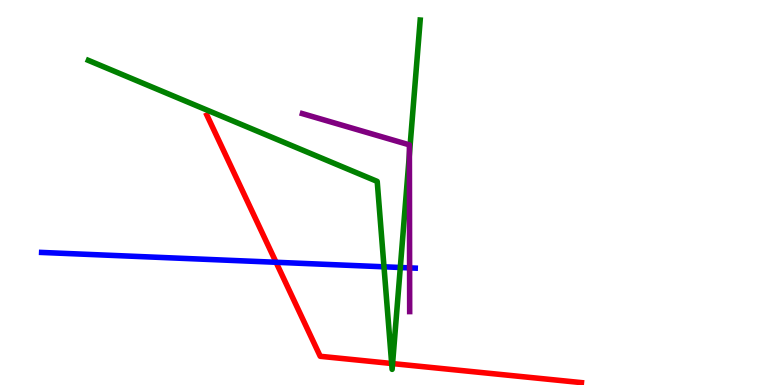[{'lines': ['blue', 'red'], 'intersections': [{'x': 3.56, 'y': 3.19}]}, {'lines': ['green', 'red'], 'intersections': [{'x': 5.05, 'y': 0.559}, {'x': 5.07, 'y': 0.556}]}, {'lines': ['purple', 'red'], 'intersections': []}, {'lines': ['blue', 'green'], 'intersections': [{'x': 4.95, 'y': 3.07}, {'x': 5.17, 'y': 3.05}]}, {'lines': ['blue', 'purple'], 'intersections': [{'x': 5.29, 'y': 3.04}]}, {'lines': ['green', 'purple'], 'intersections': [{'x': 5.28, 'y': 5.99}]}]